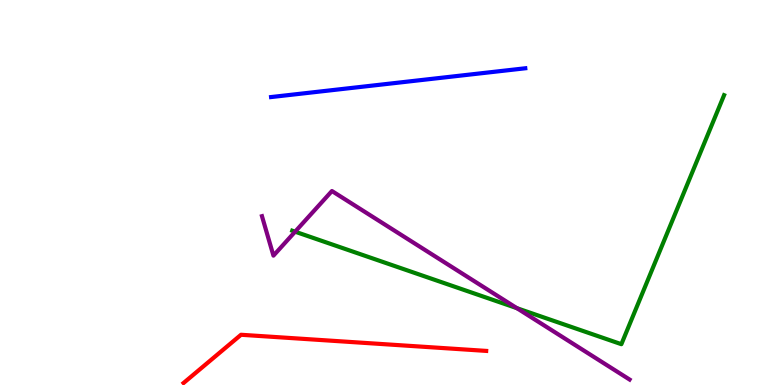[{'lines': ['blue', 'red'], 'intersections': []}, {'lines': ['green', 'red'], 'intersections': []}, {'lines': ['purple', 'red'], 'intersections': []}, {'lines': ['blue', 'green'], 'intersections': []}, {'lines': ['blue', 'purple'], 'intersections': []}, {'lines': ['green', 'purple'], 'intersections': [{'x': 3.81, 'y': 3.98}, {'x': 6.67, 'y': 2.0}]}]